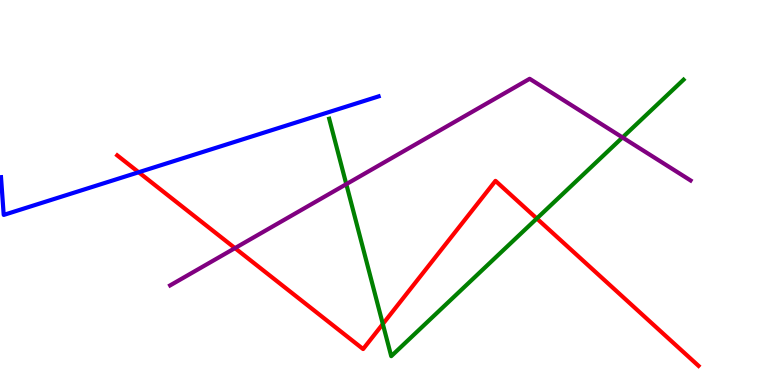[{'lines': ['blue', 'red'], 'intersections': [{'x': 1.79, 'y': 5.53}]}, {'lines': ['green', 'red'], 'intersections': [{'x': 4.94, 'y': 1.58}, {'x': 6.93, 'y': 4.32}]}, {'lines': ['purple', 'red'], 'intersections': [{'x': 3.03, 'y': 3.56}]}, {'lines': ['blue', 'green'], 'intersections': []}, {'lines': ['blue', 'purple'], 'intersections': []}, {'lines': ['green', 'purple'], 'intersections': [{'x': 4.47, 'y': 5.22}, {'x': 8.03, 'y': 6.43}]}]